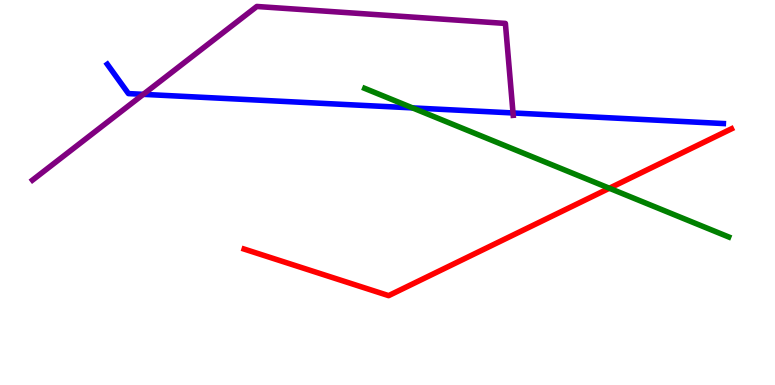[{'lines': ['blue', 'red'], 'intersections': []}, {'lines': ['green', 'red'], 'intersections': [{'x': 7.86, 'y': 5.11}]}, {'lines': ['purple', 'red'], 'intersections': []}, {'lines': ['blue', 'green'], 'intersections': [{'x': 5.32, 'y': 7.2}]}, {'lines': ['blue', 'purple'], 'intersections': [{'x': 1.85, 'y': 7.55}, {'x': 6.62, 'y': 7.07}]}, {'lines': ['green', 'purple'], 'intersections': []}]